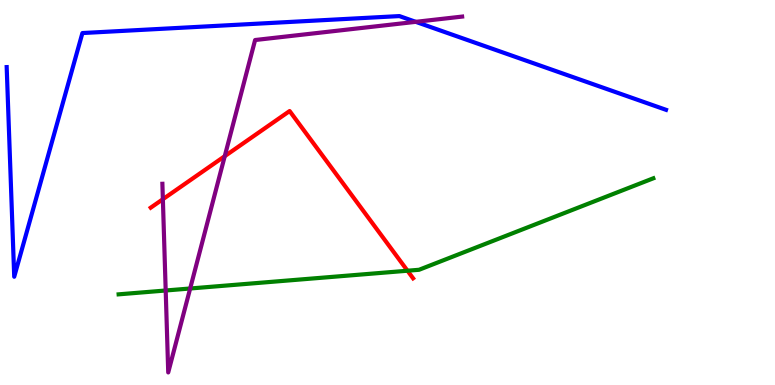[{'lines': ['blue', 'red'], 'intersections': []}, {'lines': ['green', 'red'], 'intersections': [{'x': 5.26, 'y': 2.97}]}, {'lines': ['purple', 'red'], 'intersections': [{'x': 2.1, 'y': 4.83}, {'x': 2.9, 'y': 5.94}]}, {'lines': ['blue', 'green'], 'intersections': []}, {'lines': ['blue', 'purple'], 'intersections': [{'x': 5.36, 'y': 9.43}]}, {'lines': ['green', 'purple'], 'intersections': [{'x': 2.14, 'y': 2.45}, {'x': 2.45, 'y': 2.51}]}]